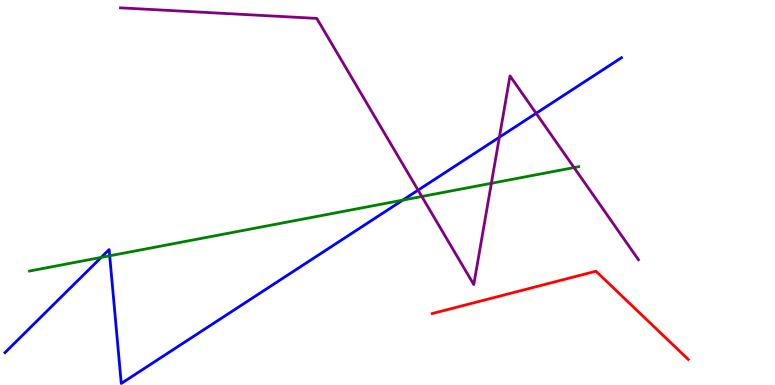[{'lines': ['blue', 'red'], 'intersections': []}, {'lines': ['green', 'red'], 'intersections': []}, {'lines': ['purple', 'red'], 'intersections': []}, {'lines': ['blue', 'green'], 'intersections': [{'x': 1.31, 'y': 3.31}, {'x': 1.42, 'y': 3.36}, {'x': 5.2, 'y': 4.8}]}, {'lines': ['blue', 'purple'], 'intersections': [{'x': 5.39, 'y': 5.06}, {'x': 6.44, 'y': 6.44}, {'x': 6.92, 'y': 7.06}]}, {'lines': ['green', 'purple'], 'intersections': [{'x': 5.44, 'y': 4.9}, {'x': 6.34, 'y': 5.24}, {'x': 7.41, 'y': 5.65}]}]